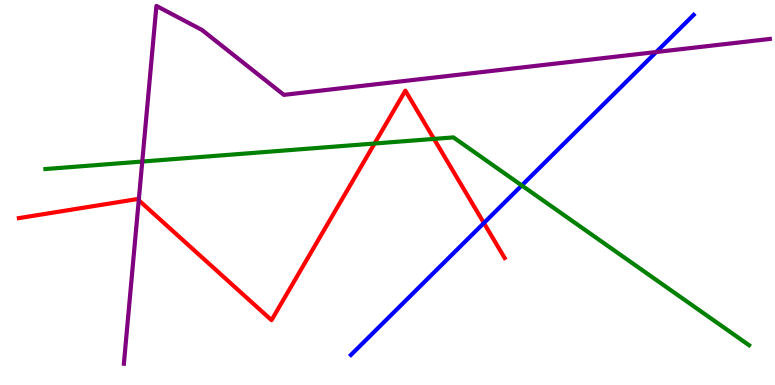[{'lines': ['blue', 'red'], 'intersections': [{'x': 6.24, 'y': 4.21}]}, {'lines': ['green', 'red'], 'intersections': [{'x': 4.83, 'y': 6.27}, {'x': 5.6, 'y': 6.39}]}, {'lines': ['purple', 'red'], 'intersections': [{'x': 1.79, 'y': 4.8}]}, {'lines': ['blue', 'green'], 'intersections': [{'x': 6.73, 'y': 5.18}]}, {'lines': ['blue', 'purple'], 'intersections': [{'x': 8.47, 'y': 8.65}]}, {'lines': ['green', 'purple'], 'intersections': [{'x': 1.84, 'y': 5.8}]}]